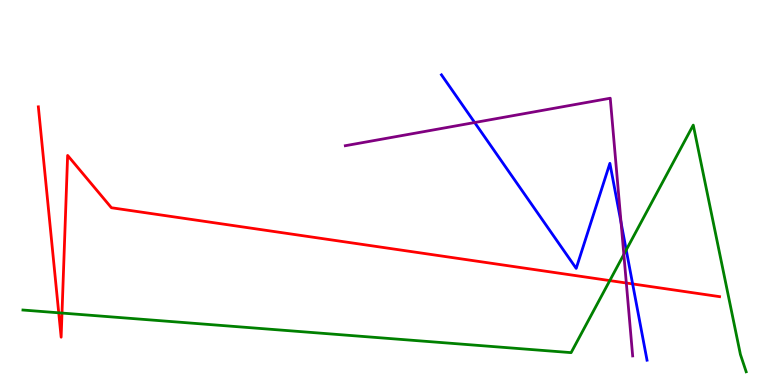[{'lines': ['blue', 'red'], 'intersections': [{'x': 8.16, 'y': 2.63}]}, {'lines': ['green', 'red'], 'intersections': [{'x': 0.758, 'y': 1.88}, {'x': 0.8, 'y': 1.87}, {'x': 7.87, 'y': 2.71}]}, {'lines': ['purple', 'red'], 'intersections': [{'x': 8.08, 'y': 2.65}]}, {'lines': ['blue', 'green'], 'intersections': [{'x': 8.08, 'y': 3.51}]}, {'lines': ['blue', 'purple'], 'intersections': [{'x': 6.12, 'y': 6.82}, {'x': 8.01, 'y': 4.22}]}, {'lines': ['green', 'purple'], 'intersections': [{'x': 8.05, 'y': 3.39}]}]